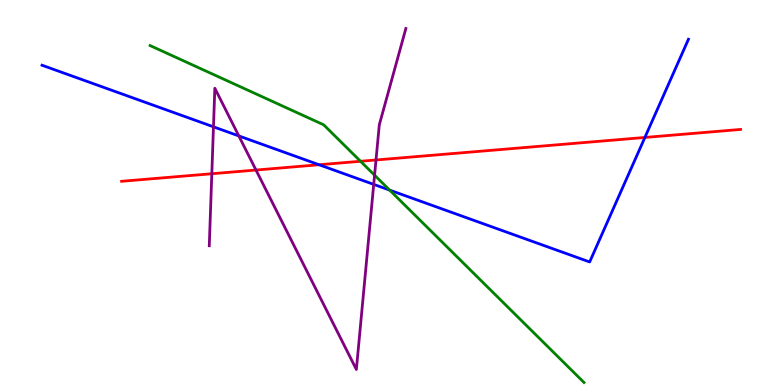[{'lines': ['blue', 'red'], 'intersections': [{'x': 4.12, 'y': 5.72}, {'x': 8.32, 'y': 6.43}]}, {'lines': ['green', 'red'], 'intersections': [{'x': 4.65, 'y': 5.81}]}, {'lines': ['purple', 'red'], 'intersections': [{'x': 2.73, 'y': 5.49}, {'x': 3.3, 'y': 5.58}, {'x': 4.85, 'y': 5.84}]}, {'lines': ['blue', 'green'], 'intersections': [{'x': 5.03, 'y': 5.06}]}, {'lines': ['blue', 'purple'], 'intersections': [{'x': 2.75, 'y': 6.71}, {'x': 3.08, 'y': 6.47}, {'x': 4.82, 'y': 5.21}]}, {'lines': ['green', 'purple'], 'intersections': [{'x': 4.83, 'y': 5.45}]}]